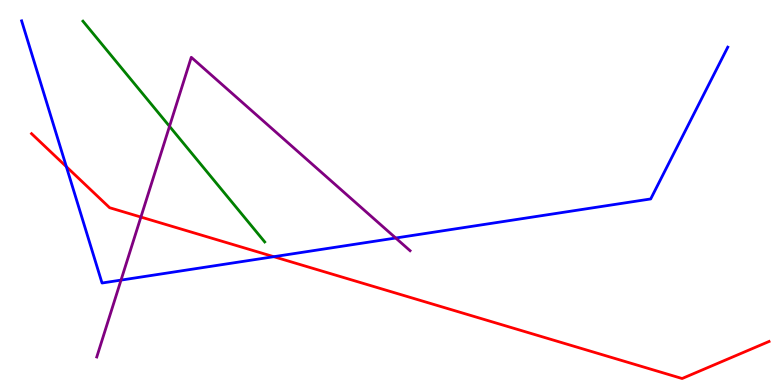[{'lines': ['blue', 'red'], 'intersections': [{'x': 0.856, 'y': 5.67}, {'x': 3.53, 'y': 3.33}]}, {'lines': ['green', 'red'], 'intersections': []}, {'lines': ['purple', 'red'], 'intersections': [{'x': 1.82, 'y': 4.36}]}, {'lines': ['blue', 'green'], 'intersections': []}, {'lines': ['blue', 'purple'], 'intersections': [{'x': 1.56, 'y': 2.72}, {'x': 5.11, 'y': 3.82}]}, {'lines': ['green', 'purple'], 'intersections': [{'x': 2.19, 'y': 6.72}]}]